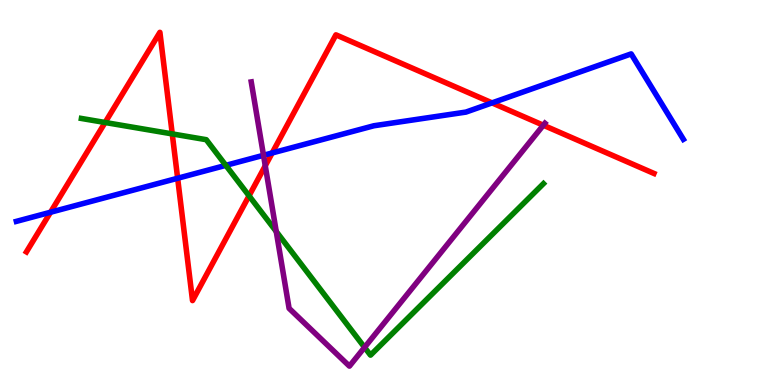[{'lines': ['blue', 'red'], 'intersections': [{'x': 0.652, 'y': 4.49}, {'x': 2.29, 'y': 5.37}, {'x': 3.51, 'y': 6.03}, {'x': 6.35, 'y': 7.33}]}, {'lines': ['green', 'red'], 'intersections': [{'x': 1.36, 'y': 6.82}, {'x': 2.22, 'y': 6.52}, {'x': 3.21, 'y': 4.91}]}, {'lines': ['purple', 'red'], 'intersections': [{'x': 3.42, 'y': 5.69}, {'x': 7.01, 'y': 6.75}]}, {'lines': ['blue', 'green'], 'intersections': [{'x': 2.91, 'y': 5.7}]}, {'lines': ['blue', 'purple'], 'intersections': [{'x': 3.4, 'y': 5.97}]}, {'lines': ['green', 'purple'], 'intersections': [{'x': 3.56, 'y': 3.99}, {'x': 4.7, 'y': 0.978}]}]